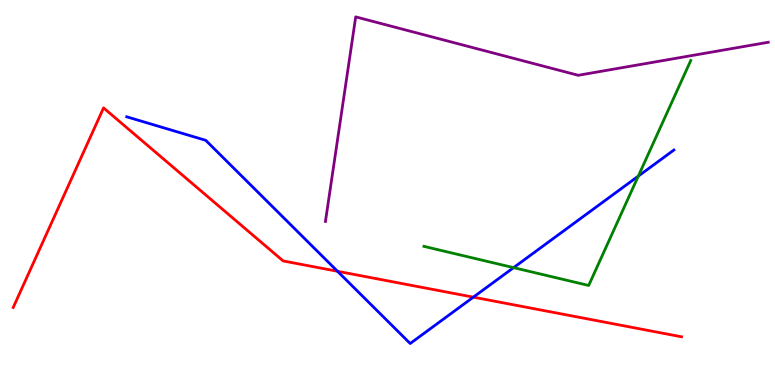[{'lines': ['blue', 'red'], 'intersections': [{'x': 4.36, 'y': 2.95}, {'x': 6.11, 'y': 2.28}]}, {'lines': ['green', 'red'], 'intersections': []}, {'lines': ['purple', 'red'], 'intersections': []}, {'lines': ['blue', 'green'], 'intersections': [{'x': 6.63, 'y': 3.05}, {'x': 8.24, 'y': 5.42}]}, {'lines': ['blue', 'purple'], 'intersections': []}, {'lines': ['green', 'purple'], 'intersections': []}]